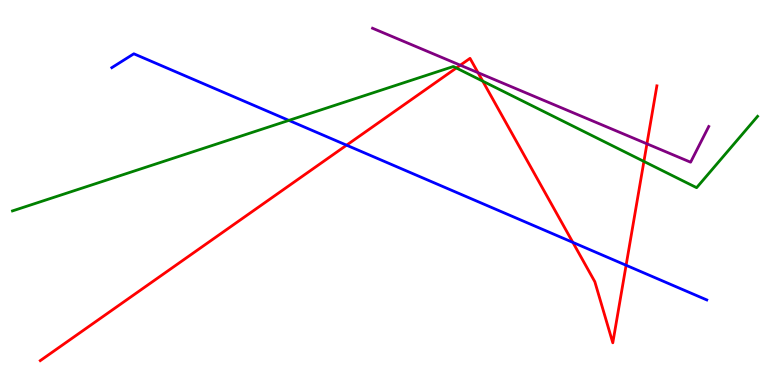[{'lines': ['blue', 'red'], 'intersections': [{'x': 4.47, 'y': 6.23}, {'x': 7.39, 'y': 3.7}, {'x': 8.08, 'y': 3.11}]}, {'lines': ['green', 'red'], 'intersections': [{'x': 5.89, 'y': 8.23}, {'x': 6.23, 'y': 7.89}, {'x': 8.31, 'y': 5.81}]}, {'lines': ['purple', 'red'], 'intersections': [{'x': 5.94, 'y': 8.31}, {'x': 6.17, 'y': 8.11}, {'x': 8.35, 'y': 6.26}]}, {'lines': ['blue', 'green'], 'intersections': [{'x': 3.73, 'y': 6.87}]}, {'lines': ['blue', 'purple'], 'intersections': []}, {'lines': ['green', 'purple'], 'intersections': []}]